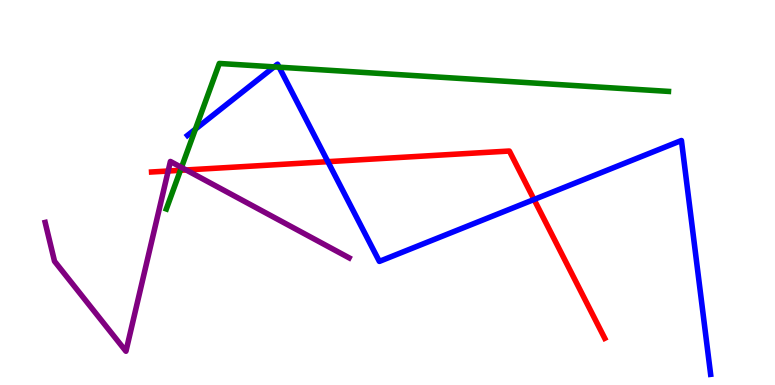[{'lines': ['blue', 'red'], 'intersections': [{'x': 4.23, 'y': 5.8}, {'x': 6.89, 'y': 4.82}]}, {'lines': ['green', 'red'], 'intersections': [{'x': 2.33, 'y': 5.58}]}, {'lines': ['purple', 'red'], 'intersections': [{'x': 2.17, 'y': 5.56}, {'x': 2.4, 'y': 5.59}]}, {'lines': ['blue', 'green'], 'intersections': [{'x': 2.52, 'y': 6.65}, {'x': 3.54, 'y': 8.26}, {'x': 3.6, 'y': 8.25}]}, {'lines': ['blue', 'purple'], 'intersections': []}, {'lines': ['green', 'purple'], 'intersections': [{'x': 2.34, 'y': 5.65}]}]